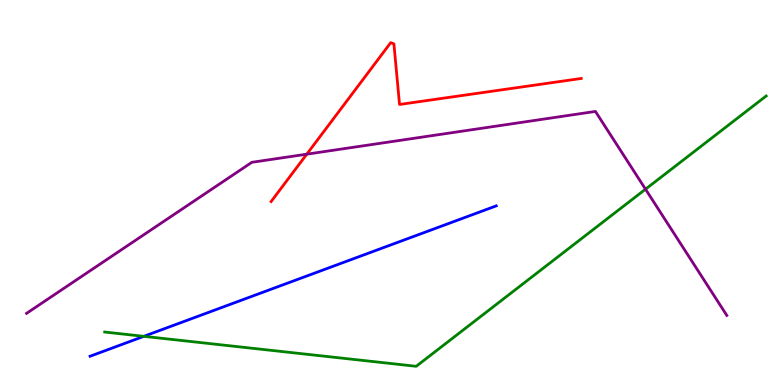[{'lines': ['blue', 'red'], 'intersections': []}, {'lines': ['green', 'red'], 'intersections': []}, {'lines': ['purple', 'red'], 'intersections': [{'x': 3.96, 'y': 6.0}]}, {'lines': ['blue', 'green'], 'intersections': [{'x': 1.86, 'y': 1.26}]}, {'lines': ['blue', 'purple'], 'intersections': []}, {'lines': ['green', 'purple'], 'intersections': [{'x': 8.33, 'y': 5.09}]}]